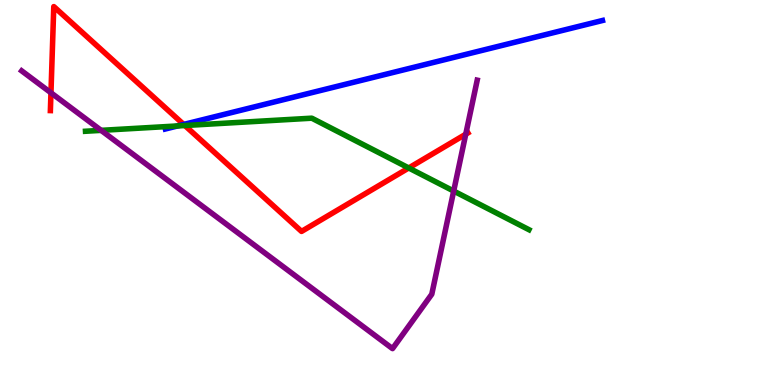[{'lines': ['blue', 'red'], 'intersections': [{'x': 2.37, 'y': 6.77}]}, {'lines': ['green', 'red'], 'intersections': [{'x': 2.39, 'y': 6.74}, {'x': 5.27, 'y': 5.64}]}, {'lines': ['purple', 'red'], 'intersections': [{'x': 0.658, 'y': 7.59}, {'x': 6.01, 'y': 6.51}]}, {'lines': ['blue', 'green'], 'intersections': [{'x': 2.29, 'y': 6.73}]}, {'lines': ['blue', 'purple'], 'intersections': []}, {'lines': ['green', 'purple'], 'intersections': [{'x': 1.3, 'y': 6.61}, {'x': 5.85, 'y': 5.04}]}]